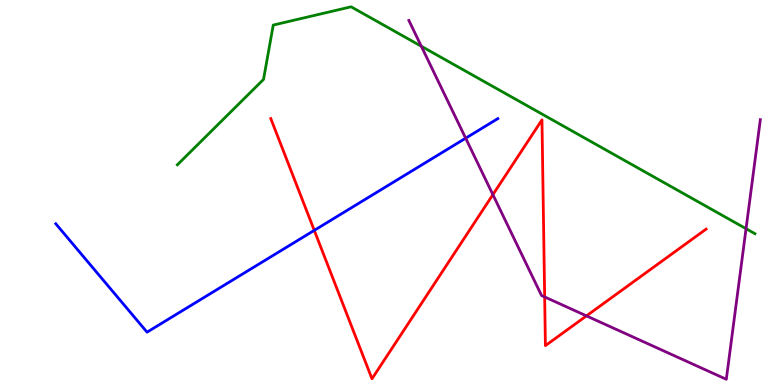[{'lines': ['blue', 'red'], 'intersections': [{'x': 4.06, 'y': 4.02}]}, {'lines': ['green', 'red'], 'intersections': []}, {'lines': ['purple', 'red'], 'intersections': [{'x': 6.36, 'y': 4.94}, {'x': 7.03, 'y': 2.29}, {'x': 7.57, 'y': 1.8}]}, {'lines': ['blue', 'green'], 'intersections': []}, {'lines': ['blue', 'purple'], 'intersections': [{'x': 6.01, 'y': 6.41}]}, {'lines': ['green', 'purple'], 'intersections': [{'x': 5.44, 'y': 8.8}, {'x': 9.63, 'y': 4.06}]}]